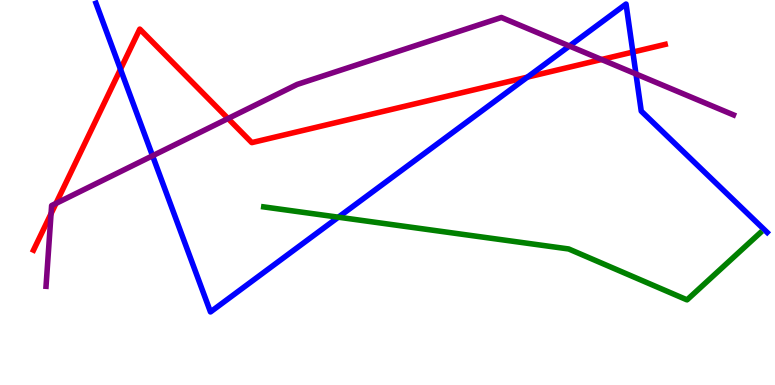[{'lines': ['blue', 'red'], 'intersections': [{'x': 1.55, 'y': 8.2}, {'x': 6.81, 'y': 8.0}, {'x': 8.17, 'y': 8.65}]}, {'lines': ['green', 'red'], 'intersections': []}, {'lines': ['purple', 'red'], 'intersections': [{'x': 0.659, 'y': 4.45}, {'x': 0.722, 'y': 4.72}, {'x': 2.94, 'y': 6.92}, {'x': 7.76, 'y': 8.45}]}, {'lines': ['blue', 'green'], 'intersections': [{'x': 4.37, 'y': 4.36}]}, {'lines': ['blue', 'purple'], 'intersections': [{'x': 1.97, 'y': 5.95}, {'x': 7.35, 'y': 8.8}, {'x': 8.21, 'y': 8.08}]}, {'lines': ['green', 'purple'], 'intersections': []}]